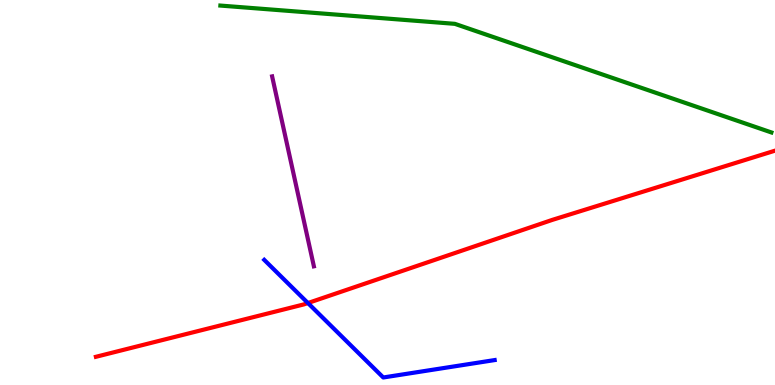[{'lines': ['blue', 'red'], 'intersections': [{'x': 3.97, 'y': 2.13}]}, {'lines': ['green', 'red'], 'intersections': []}, {'lines': ['purple', 'red'], 'intersections': []}, {'lines': ['blue', 'green'], 'intersections': []}, {'lines': ['blue', 'purple'], 'intersections': []}, {'lines': ['green', 'purple'], 'intersections': []}]